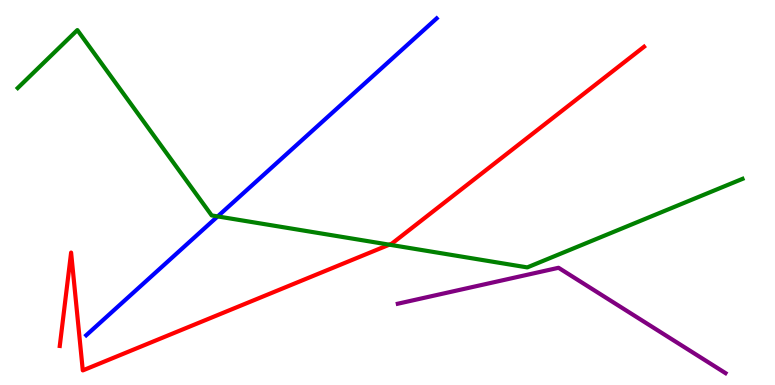[{'lines': ['blue', 'red'], 'intersections': []}, {'lines': ['green', 'red'], 'intersections': [{'x': 5.02, 'y': 3.64}]}, {'lines': ['purple', 'red'], 'intersections': []}, {'lines': ['blue', 'green'], 'intersections': [{'x': 2.81, 'y': 4.38}]}, {'lines': ['blue', 'purple'], 'intersections': []}, {'lines': ['green', 'purple'], 'intersections': []}]